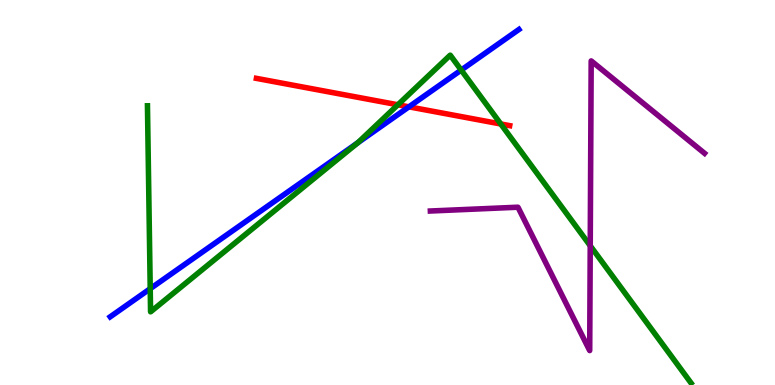[{'lines': ['blue', 'red'], 'intersections': [{'x': 5.28, 'y': 7.23}]}, {'lines': ['green', 'red'], 'intersections': [{'x': 5.13, 'y': 7.28}, {'x': 6.46, 'y': 6.78}]}, {'lines': ['purple', 'red'], 'intersections': []}, {'lines': ['blue', 'green'], 'intersections': [{'x': 1.94, 'y': 2.5}, {'x': 4.62, 'y': 6.29}, {'x': 5.95, 'y': 8.18}]}, {'lines': ['blue', 'purple'], 'intersections': []}, {'lines': ['green', 'purple'], 'intersections': [{'x': 7.62, 'y': 3.62}]}]